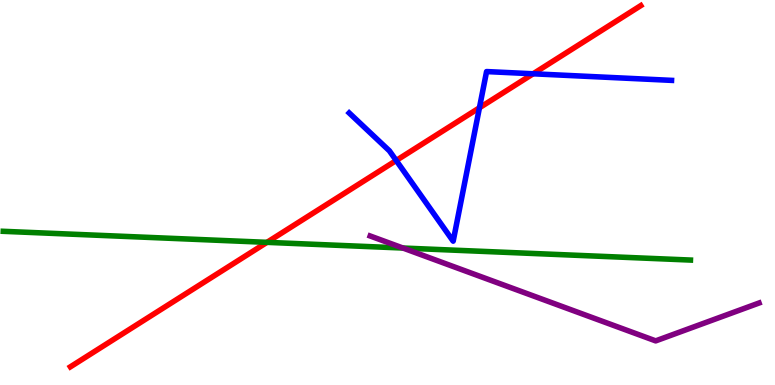[{'lines': ['blue', 'red'], 'intersections': [{'x': 5.11, 'y': 5.83}, {'x': 6.19, 'y': 7.2}, {'x': 6.88, 'y': 8.08}]}, {'lines': ['green', 'red'], 'intersections': [{'x': 3.44, 'y': 3.71}]}, {'lines': ['purple', 'red'], 'intersections': []}, {'lines': ['blue', 'green'], 'intersections': []}, {'lines': ['blue', 'purple'], 'intersections': []}, {'lines': ['green', 'purple'], 'intersections': [{'x': 5.2, 'y': 3.56}]}]